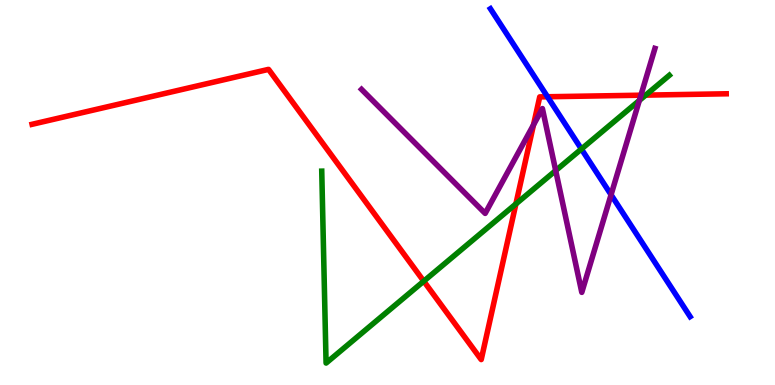[{'lines': ['blue', 'red'], 'intersections': [{'x': 7.06, 'y': 7.49}]}, {'lines': ['green', 'red'], 'intersections': [{'x': 5.47, 'y': 2.7}, {'x': 6.66, 'y': 4.7}, {'x': 8.33, 'y': 7.53}]}, {'lines': ['purple', 'red'], 'intersections': [{'x': 6.88, 'y': 6.76}, {'x': 8.27, 'y': 7.53}]}, {'lines': ['blue', 'green'], 'intersections': [{'x': 7.5, 'y': 6.13}]}, {'lines': ['blue', 'purple'], 'intersections': [{'x': 7.88, 'y': 4.94}]}, {'lines': ['green', 'purple'], 'intersections': [{'x': 7.17, 'y': 5.57}, {'x': 8.25, 'y': 7.39}]}]